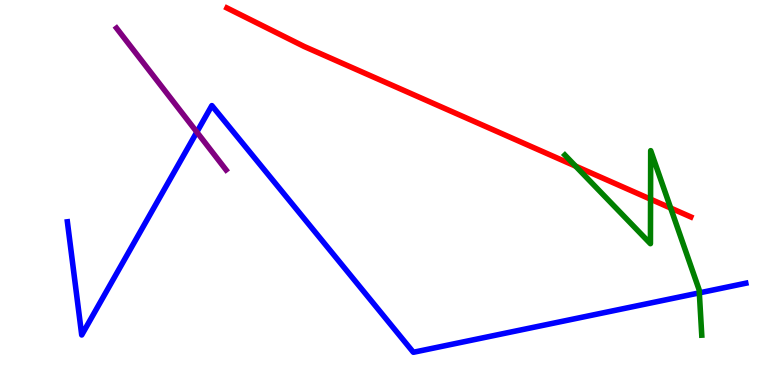[{'lines': ['blue', 'red'], 'intersections': []}, {'lines': ['green', 'red'], 'intersections': [{'x': 7.43, 'y': 5.69}, {'x': 8.39, 'y': 4.83}, {'x': 8.65, 'y': 4.6}]}, {'lines': ['purple', 'red'], 'intersections': []}, {'lines': ['blue', 'green'], 'intersections': [{'x': 9.02, 'y': 2.39}]}, {'lines': ['blue', 'purple'], 'intersections': [{'x': 2.54, 'y': 6.57}]}, {'lines': ['green', 'purple'], 'intersections': []}]